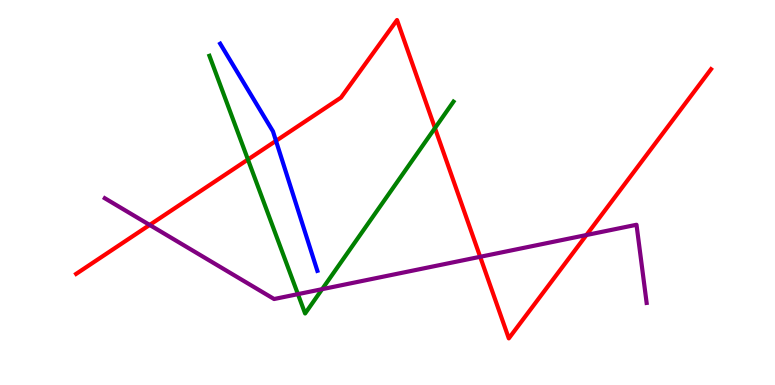[{'lines': ['blue', 'red'], 'intersections': [{'x': 3.56, 'y': 6.34}]}, {'lines': ['green', 'red'], 'intersections': [{'x': 3.2, 'y': 5.86}, {'x': 5.61, 'y': 6.67}]}, {'lines': ['purple', 'red'], 'intersections': [{'x': 1.93, 'y': 4.16}, {'x': 6.2, 'y': 3.33}, {'x': 7.57, 'y': 3.9}]}, {'lines': ['blue', 'green'], 'intersections': []}, {'lines': ['blue', 'purple'], 'intersections': []}, {'lines': ['green', 'purple'], 'intersections': [{'x': 3.84, 'y': 2.36}, {'x': 4.16, 'y': 2.49}]}]